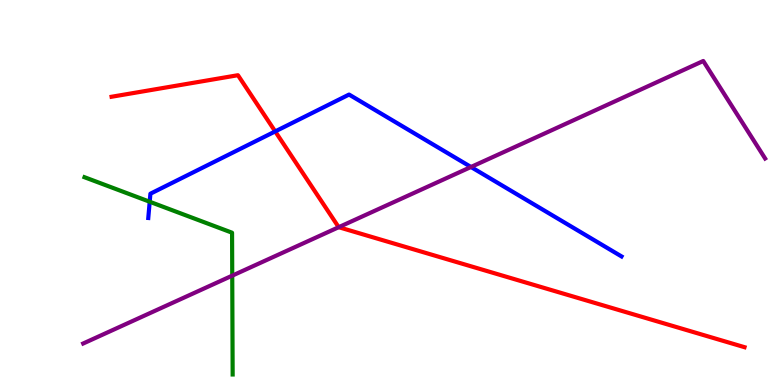[{'lines': ['blue', 'red'], 'intersections': [{'x': 3.55, 'y': 6.59}]}, {'lines': ['green', 'red'], 'intersections': []}, {'lines': ['purple', 'red'], 'intersections': [{'x': 4.37, 'y': 4.1}]}, {'lines': ['blue', 'green'], 'intersections': [{'x': 1.93, 'y': 4.76}]}, {'lines': ['blue', 'purple'], 'intersections': [{'x': 6.08, 'y': 5.66}]}, {'lines': ['green', 'purple'], 'intersections': [{'x': 3.0, 'y': 2.84}]}]